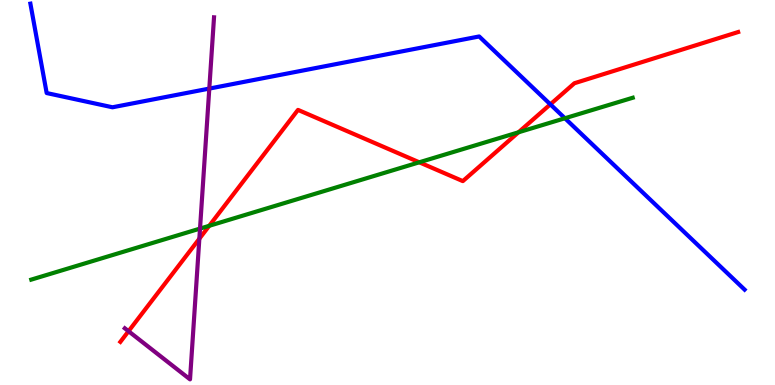[{'lines': ['blue', 'red'], 'intersections': [{'x': 7.1, 'y': 7.29}]}, {'lines': ['green', 'red'], 'intersections': [{'x': 2.7, 'y': 4.13}, {'x': 5.41, 'y': 5.78}, {'x': 6.69, 'y': 6.56}]}, {'lines': ['purple', 'red'], 'intersections': [{'x': 1.66, 'y': 1.4}, {'x': 2.57, 'y': 3.8}]}, {'lines': ['blue', 'green'], 'intersections': [{'x': 7.29, 'y': 6.93}]}, {'lines': ['blue', 'purple'], 'intersections': [{'x': 2.7, 'y': 7.7}]}, {'lines': ['green', 'purple'], 'intersections': [{'x': 2.58, 'y': 4.06}]}]